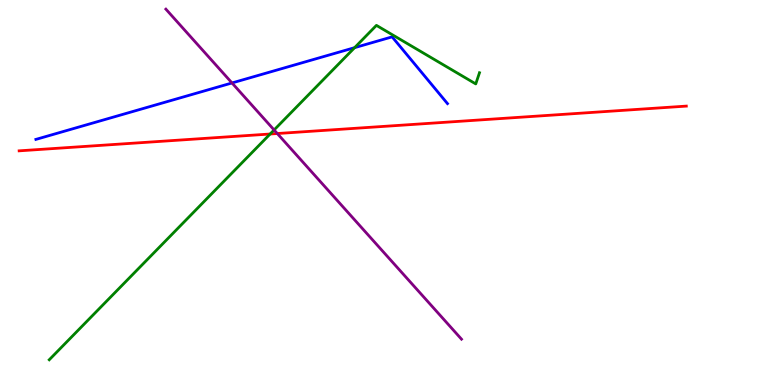[{'lines': ['blue', 'red'], 'intersections': []}, {'lines': ['green', 'red'], 'intersections': [{'x': 3.49, 'y': 6.52}]}, {'lines': ['purple', 'red'], 'intersections': [{'x': 3.58, 'y': 6.53}]}, {'lines': ['blue', 'green'], 'intersections': [{'x': 4.58, 'y': 8.76}]}, {'lines': ['blue', 'purple'], 'intersections': [{'x': 2.99, 'y': 7.85}]}, {'lines': ['green', 'purple'], 'intersections': [{'x': 3.54, 'y': 6.62}]}]